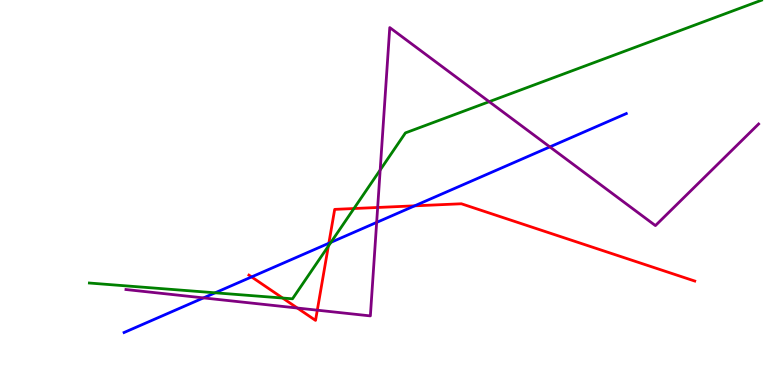[{'lines': ['blue', 'red'], 'intersections': [{'x': 3.25, 'y': 2.81}, {'x': 4.24, 'y': 3.68}, {'x': 5.35, 'y': 4.65}]}, {'lines': ['green', 'red'], 'intersections': [{'x': 3.65, 'y': 2.26}, {'x': 4.24, 'y': 3.61}, {'x': 4.57, 'y': 4.58}]}, {'lines': ['purple', 'red'], 'intersections': [{'x': 3.84, 'y': 2.0}, {'x': 4.09, 'y': 1.94}, {'x': 4.87, 'y': 4.61}]}, {'lines': ['blue', 'green'], 'intersections': [{'x': 2.78, 'y': 2.39}, {'x': 4.27, 'y': 3.71}]}, {'lines': ['blue', 'purple'], 'intersections': [{'x': 2.63, 'y': 2.26}, {'x': 4.86, 'y': 4.22}, {'x': 7.09, 'y': 6.18}]}, {'lines': ['green', 'purple'], 'intersections': [{'x': 4.91, 'y': 5.59}, {'x': 6.31, 'y': 7.36}]}]